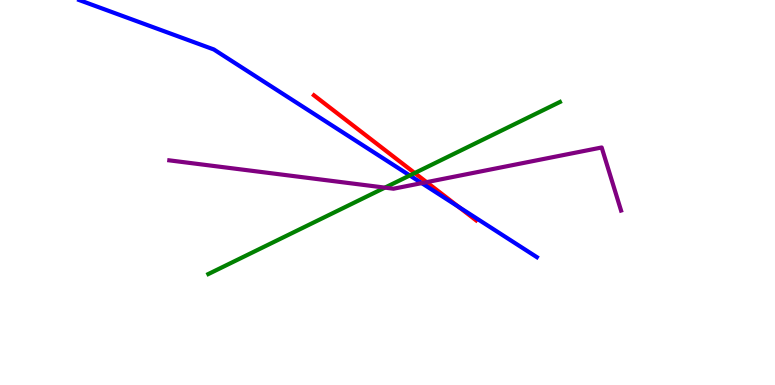[{'lines': ['blue', 'red'], 'intersections': [{'x': 5.92, 'y': 4.63}]}, {'lines': ['green', 'red'], 'intersections': [{'x': 5.35, 'y': 5.51}]}, {'lines': ['purple', 'red'], 'intersections': [{'x': 5.5, 'y': 5.27}]}, {'lines': ['blue', 'green'], 'intersections': [{'x': 5.29, 'y': 5.44}]}, {'lines': ['blue', 'purple'], 'intersections': [{'x': 5.44, 'y': 5.24}]}, {'lines': ['green', 'purple'], 'intersections': [{'x': 4.97, 'y': 5.13}]}]